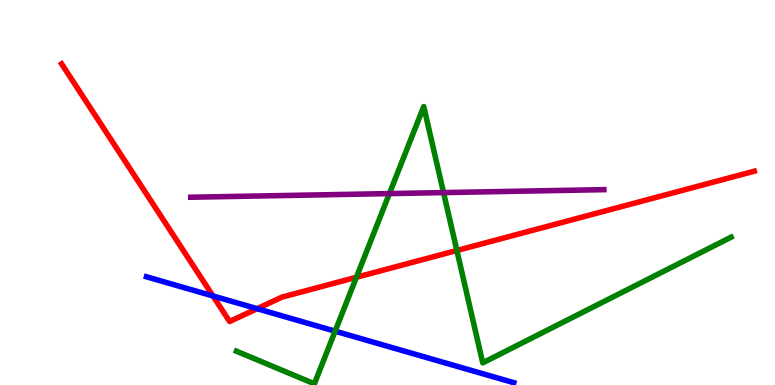[{'lines': ['blue', 'red'], 'intersections': [{'x': 2.75, 'y': 2.31}, {'x': 3.32, 'y': 1.98}]}, {'lines': ['green', 'red'], 'intersections': [{'x': 4.6, 'y': 2.8}, {'x': 5.9, 'y': 3.49}]}, {'lines': ['purple', 'red'], 'intersections': []}, {'lines': ['blue', 'green'], 'intersections': [{'x': 4.32, 'y': 1.4}]}, {'lines': ['blue', 'purple'], 'intersections': []}, {'lines': ['green', 'purple'], 'intersections': [{'x': 5.02, 'y': 4.97}, {'x': 5.72, 'y': 5.0}]}]